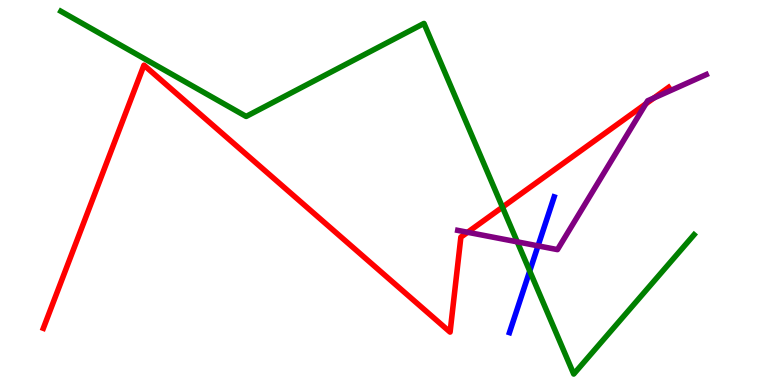[{'lines': ['blue', 'red'], 'intersections': []}, {'lines': ['green', 'red'], 'intersections': [{'x': 6.48, 'y': 4.62}]}, {'lines': ['purple', 'red'], 'intersections': [{'x': 6.03, 'y': 3.97}, {'x': 8.33, 'y': 7.3}, {'x': 8.44, 'y': 7.46}]}, {'lines': ['blue', 'green'], 'intersections': [{'x': 6.84, 'y': 2.96}]}, {'lines': ['blue', 'purple'], 'intersections': [{'x': 6.94, 'y': 3.61}]}, {'lines': ['green', 'purple'], 'intersections': [{'x': 6.67, 'y': 3.72}]}]